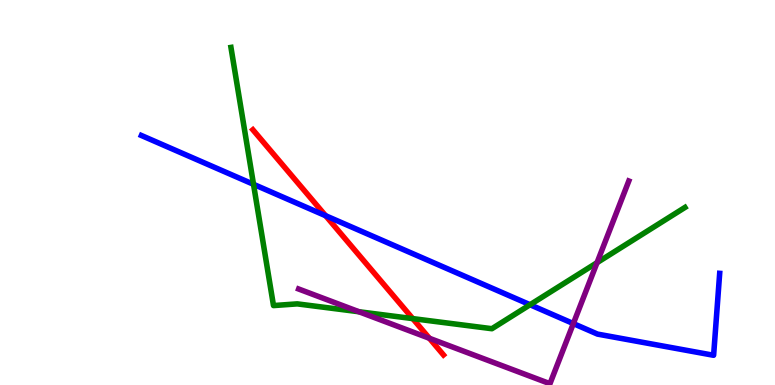[{'lines': ['blue', 'red'], 'intersections': [{'x': 4.2, 'y': 4.4}]}, {'lines': ['green', 'red'], 'intersections': [{'x': 5.33, 'y': 1.72}]}, {'lines': ['purple', 'red'], 'intersections': [{'x': 5.54, 'y': 1.21}]}, {'lines': ['blue', 'green'], 'intersections': [{'x': 3.27, 'y': 5.21}, {'x': 6.84, 'y': 2.08}]}, {'lines': ['blue', 'purple'], 'intersections': [{'x': 7.4, 'y': 1.6}]}, {'lines': ['green', 'purple'], 'intersections': [{'x': 4.63, 'y': 1.9}, {'x': 7.7, 'y': 3.18}]}]